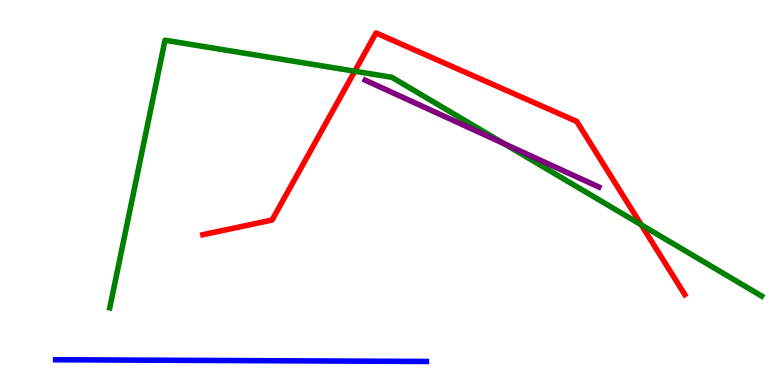[{'lines': ['blue', 'red'], 'intersections': []}, {'lines': ['green', 'red'], 'intersections': [{'x': 4.58, 'y': 8.15}, {'x': 8.27, 'y': 4.16}]}, {'lines': ['purple', 'red'], 'intersections': []}, {'lines': ['blue', 'green'], 'intersections': []}, {'lines': ['blue', 'purple'], 'intersections': []}, {'lines': ['green', 'purple'], 'intersections': [{'x': 6.5, 'y': 6.27}]}]